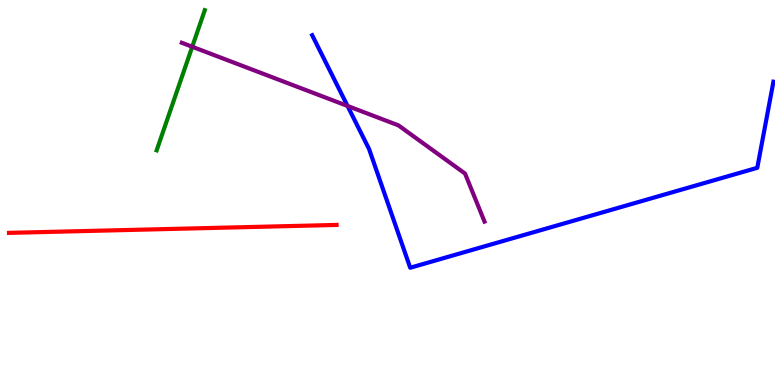[{'lines': ['blue', 'red'], 'intersections': []}, {'lines': ['green', 'red'], 'intersections': []}, {'lines': ['purple', 'red'], 'intersections': []}, {'lines': ['blue', 'green'], 'intersections': []}, {'lines': ['blue', 'purple'], 'intersections': [{'x': 4.48, 'y': 7.25}]}, {'lines': ['green', 'purple'], 'intersections': [{'x': 2.48, 'y': 8.79}]}]